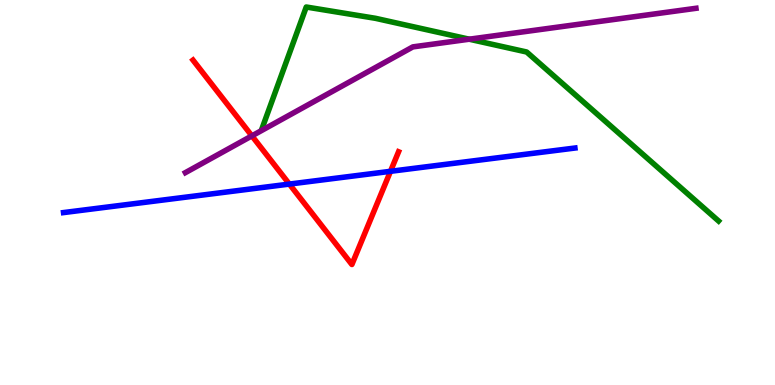[{'lines': ['blue', 'red'], 'intersections': [{'x': 3.73, 'y': 5.22}, {'x': 5.04, 'y': 5.55}]}, {'lines': ['green', 'red'], 'intersections': []}, {'lines': ['purple', 'red'], 'intersections': [{'x': 3.25, 'y': 6.47}]}, {'lines': ['blue', 'green'], 'intersections': []}, {'lines': ['blue', 'purple'], 'intersections': []}, {'lines': ['green', 'purple'], 'intersections': [{'x': 6.05, 'y': 8.98}]}]